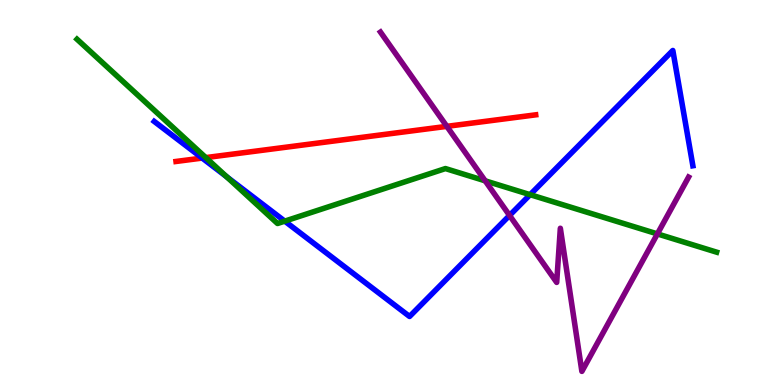[{'lines': ['blue', 'red'], 'intersections': [{'x': 2.61, 'y': 5.89}]}, {'lines': ['green', 'red'], 'intersections': [{'x': 2.66, 'y': 5.91}]}, {'lines': ['purple', 'red'], 'intersections': [{'x': 5.77, 'y': 6.72}]}, {'lines': ['blue', 'green'], 'intersections': [{'x': 2.92, 'y': 5.41}, {'x': 3.67, 'y': 4.26}, {'x': 6.84, 'y': 4.94}]}, {'lines': ['blue', 'purple'], 'intersections': [{'x': 6.57, 'y': 4.4}]}, {'lines': ['green', 'purple'], 'intersections': [{'x': 6.26, 'y': 5.3}, {'x': 8.48, 'y': 3.92}]}]